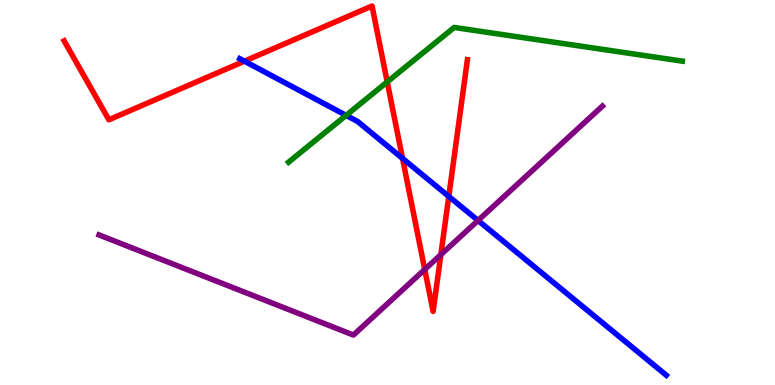[{'lines': ['blue', 'red'], 'intersections': [{'x': 3.15, 'y': 8.41}, {'x': 5.19, 'y': 5.89}, {'x': 5.79, 'y': 4.9}]}, {'lines': ['green', 'red'], 'intersections': [{'x': 5.0, 'y': 7.87}]}, {'lines': ['purple', 'red'], 'intersections': [{'x': 5.48, 'y': 3.0}, {'x': 5.69, 'y': 3.39}]}, {'lines': ['blue', 'green'], 'intersections': [{'x': 4.47, 'y': 7.0}]}, {'lines': ['blue', 'purple'], 'intersections': [{'x': 6.17, 'y': 4.27}]}, {'lines': ['green', 'purple'], 'intersections': []}]